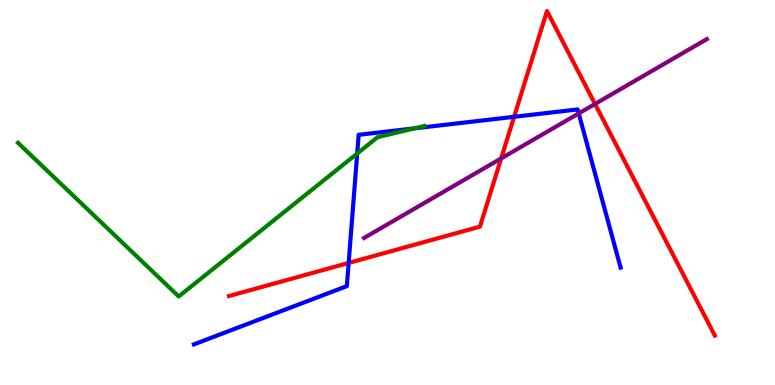[{'lines': ['blue', 'red'], 'intersections': [{'x': 4.5, 'y': 3.17}, {'x': 6.63, 'y': 6.97}]}, {'lines': ['green', 'red'], 'intersections': []}, {'lines': ['purple', 'red'], 'intersections': [{'x': 6.47, 'y': 5.89}, {'x': 7.68, 'y': 7.3}]}, {'lines': ['blue', 'green'], 'intersections': [{'x': 4.61, 'y': 6.01}, {'x': 5.35, 'y': 6.67}]}, {'lines': ['blue', 'purple'], 'intersections': [{'x': 7.47, 'y': 7.05}]}, {'lines': ['green', 'purple'], 'intersections': []}]